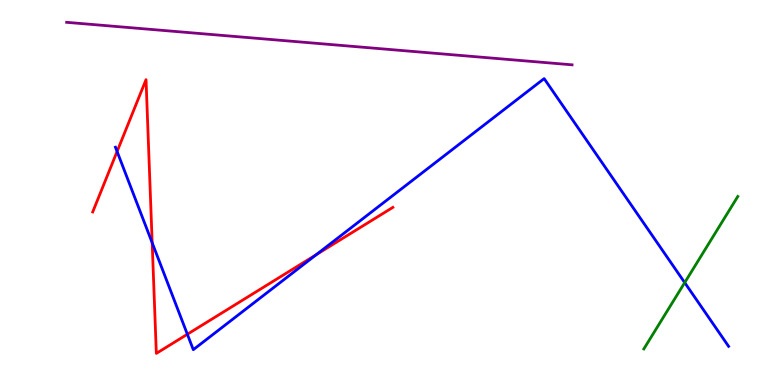[{'lines': ['blue', 'red'], 'intersections': [{'x': 1.51, 'y': 6.07}, {'x': 1.96, 'y': 3.69}, {'x': 2.42, 'y': 1.32}, {'x': 4.08, 'y': 3.39}]}, {'lines': ['green', 'red'], 'intersections': []}, {'lines': ['purple', 'red'], 'intersections': []}, {'lines': ['blue', 'green'], 'intersections': [{'x': 8.83, 'y': 2.66}]}, {'lines': ['blue', 'purple'], 'intersections': []}, {'lines': ['green', 'purple'], 'intersections': []}]